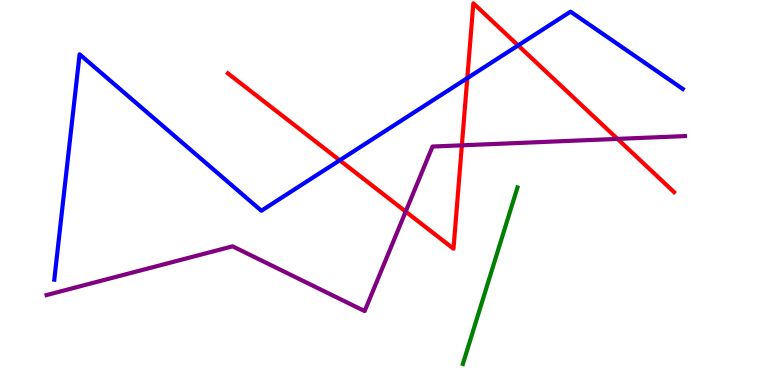[{'lines': ['blue', 'red'], 'intersections': [{'x': 4.38, 'y': 5.84}, {'x': 6.03, 'y': 7.97}, {'x': 6.69, 'y': 8.82}]}, {'lines': ['green', 'red'], 'intersections': []}, {'lines': ['purple', 'red'], 'intersections': [{'x': 5.23, 'y': 4.5}, {'x': 5.96, 'y': 6.23}, {'x': 7.97, 'y': 6.39}]}, {'lines': ['blue', 'green'], 'intersections': []}, {'lines': ['blue', 'purple'], 'intersections': []}, {'lines': ['green', 'purple'], 'intersections': []}]